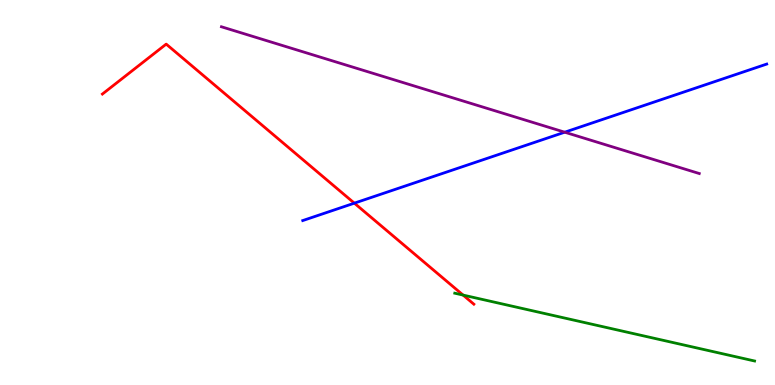[{'lines': ['blue', 'red'], 'intersections': [{'x': 4.57, 'y': 4.72}]}, {'lines': ['green', 'red'], 'intersections': [{'x': 5.98, 'y': 2.34}]}, {'lines': ['purple', 'red'], 'intersections': []}, {'lines': ['blue', 'green'], 'intersections': []}, {'lines': ['blue', 'purple'], 'intersections': [{'x': 7.29, 'y': 6.57}]}, {'lines': ['green', 'purple'], 'intersections': []}]